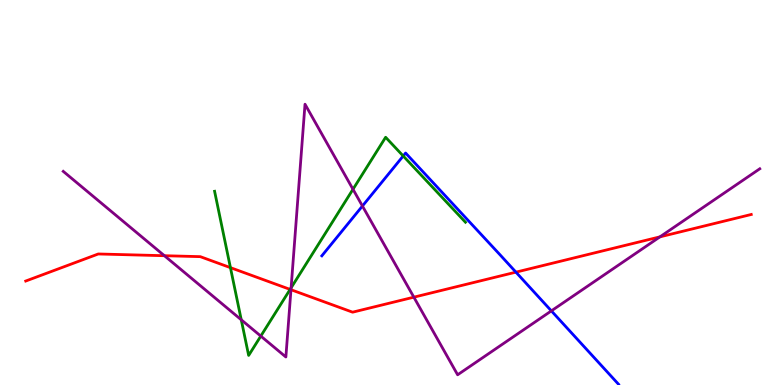[{'lines': ['blue', 'red'], 'intersections': [{'x': 6.66, 'y': 2.93}]}, {'lines': ['green', 'red'], 'intersections': [{'x': 2.97, 'y': 3.05}, {'x': 3.74, 'y': 2.48}]}, {'lines': ['purple', 'red'], 'intersections': [{'x': 2.12, 'y': 3.36}, {'x': 3.75, 'y': 2.48}, {'x': 5.34, 'y': 2.28}, {'x': 8.52, 'y': 3.85}]}, {'lines': ['blue', 'green'], 'intersections': [{'x': 5.2, 'y': 5.95}]}, {'lines': ['blue', 'purple'], 'intersections': [{'x': 4.68, 'y': 4.65}, {'x': 7.11, 'y': 1.93}]}, {'lines': ['green', 'purple'], 'intersections': [{'x': 3.11, 'y': 1.69}, {'x': 3.37, 'y': 1.27}, {'x': 3.76, 'y': 2.52}, {'x': 4.55, 'y': 5.08}]}]